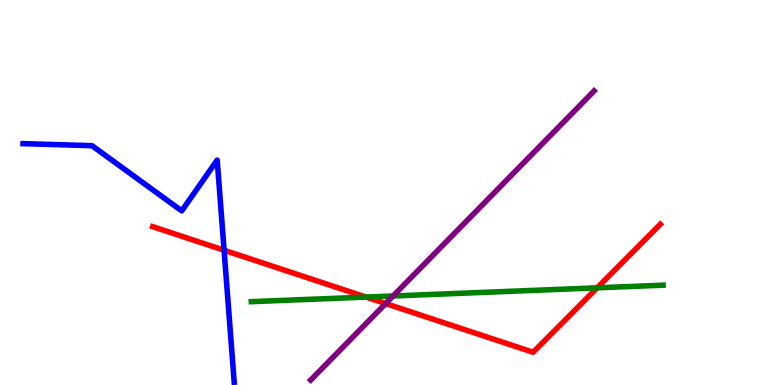[{'lines': ['blue', 'red'], 'intersections': [{'x': 2.89, 'y': 3.5}]}, {'lines': ['green', 'red'], 'intersections': [{'x': 4.72, 'y': 2.28}, {'x': 7.71, 'y': 2.52}]}, {'lines': ['purple', 'red'], 'intersections': [{'x': 4.98, 'y': 2.12}]}, {'lines': ['blue', 'green'], 'intersections': []}, {'lines': ['blue', 'purple'], 'intersections': []}, {'lines': ['green', 'purple'], 'intersections': [{'x': 5.07, 'y': 2.31}]}]